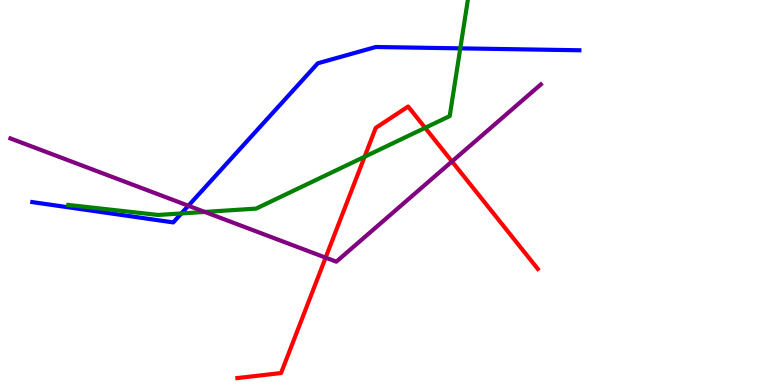[{'lines': ['blue', 'red'], 'intersections': []}, {'lines': ['green', 'red'], 'intersections': [{'x': 4.7, 'y': 5.93}, {'x': 5.49, 'y': 6.68}]}, {'lines': ['purple', 'red'], 'intersections': [{'x': 4.2, 'y': 3.31}, {'x': 5.83, 'y': 5.81}]}, {'lines': ['blue', 'green'], 'intersections': [{'x': 2.34, 'y': 4.46}, {'x': 5.94, 'y': 8.74}]}, {'lines': ['blue', 'purple'], 'intersections': [{'x': 2.43, 'y': 4.66}]}, {'lines': ['green', 'purple'], 'intersections': [{'x': 2.64, 'y': 4.5}]}]